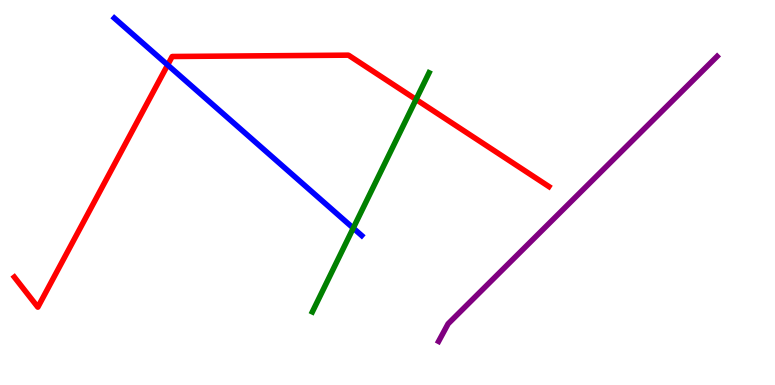[{'lines': ['blue', 'red'], 'intersections': [{'x': 2.16, 'y': 8.31}]}, {'lines': ['green', 'red'], 'intersections': [{'x': 5.37, 'y': 7.42}]}, {'lines': ['purple', 'red'], 'intersections': []}, {'lines': ['blue', 'green'], 'intersections': [{'x': 4.56, 'y': 4.08}]}, {'lines': ['blue', 'purple'], 'intersections': []}, {'lines': ['green', 'purple'], 'intersections': []}]